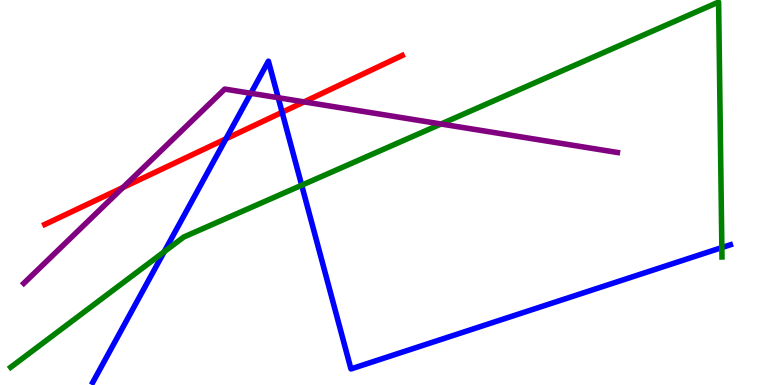[{'lines': ['blue', 'red'], 'intersections': [{'x': 2.92, 'y': 6.39}, {'x': 3.64, 'y': 7.08}]}, {'lines': ['green', 'red'], 'intersections': []}, {'lines': ['purple', 'red'], 'intersections': [{'x': 1.59, 'y': 5.13}, {'x': 3.92, 'y': 7.35}]}, {'lines': ['blue', 'green'], 'intersections': [{'x': 2.12, 'y': 3.46}, {'x': 3.89, 'y': 5.19}, {'x': 9.31, 'y': 3.57}]}, {'lines': ['blue', 'purple'], 'intersections': [{'x': 3.24, 'y': 7.58}, {'x': 3.59, 'y': 7.46}]}, {'lines': ['green', 'purple'], 'intersections': [{'x': 5.69, 'y': 6.78}]}]